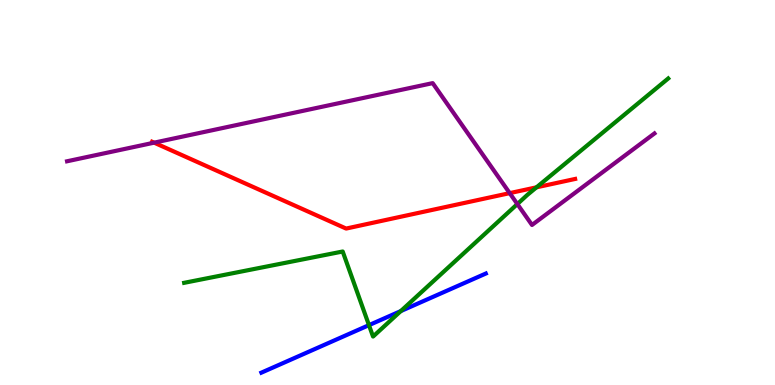[{'lines': ['blue', 'red'], 'intersections': []}, {'lines': ['green', 'red'], 'intersections': [{'x': 6.92, 'y': 5.13}]}, {'lines': ['purple', 'red'], 'intersections': [{'x': 1.99, 'y': 6.29}, {'x': 6.58, 'y': 4.98}]}, {'lines': ['blue', 'green'], 'intersections': [{'x': 4.76, 'y': 1.55}, {'x': 5.17, 'y': 1.92}]}, {'lines': ['blue', 'purple'], 'intersections': []}, {'lines': ['green', 'purple'], 'intersections': [{'x': 6.68, 'y': 4.7}]}]